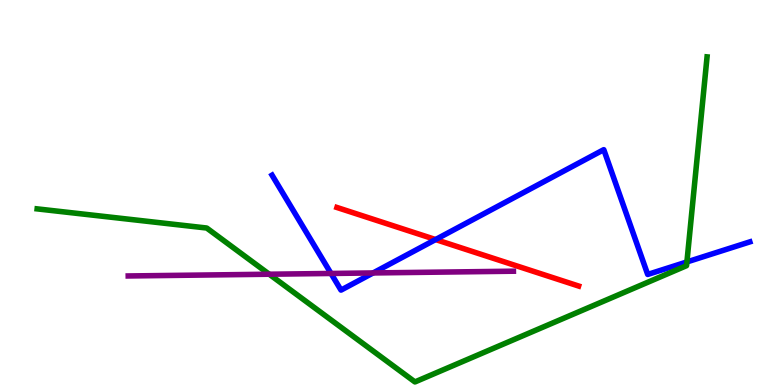[{'lines': ['blue', 'red'], 'intersections': [{'x': 5.62, 'y': 3.78}]}, {'lines': ['green', 'red'], 'intersections': []}, {'lines': ['purple', 'red'], 'intersections': []}, {'lines': ['blue', 'green'], 'intersections': [{'x': 8.86, 'y': 3.2}]}, {'lines': ['blue', 'purple'], 'intersections': [{'x': 4.27, 'y': 2.9}, {'x': 4.81, 'y': 2.91}]}, {'lines': ['green', 'purple'], 'intersections': [{'x': 3.47, 'y': 2.88}]}]